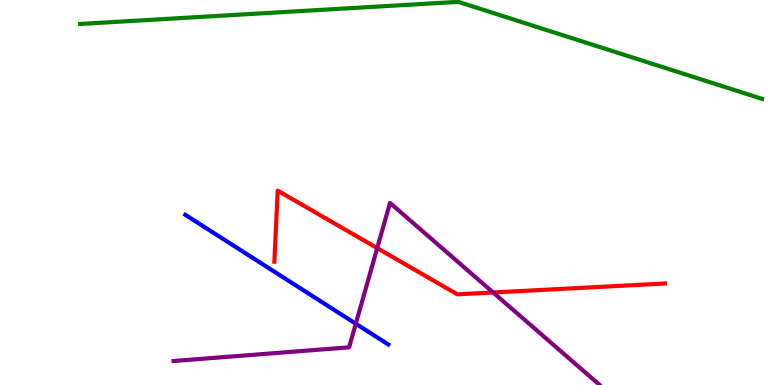[{'lines': ['blue', 'red'], 'intersections': []}, {'lines': ['green', 'red'], 'intersections': []}, {'lines': ['purple', 'red'], 'intersections': [{'x': 4.87, 'y': 3.56}, {'x': 6.36, 'y': 2.4}]}, {'lines': ['blue', 'green'], 'intersections': []}, {'lines': ['blue', 'purple'], 'intersections': [{'x': 4.59, 'y': 1.59}]}, {'lines': ['green', 'purple'], 'intersections': []}]